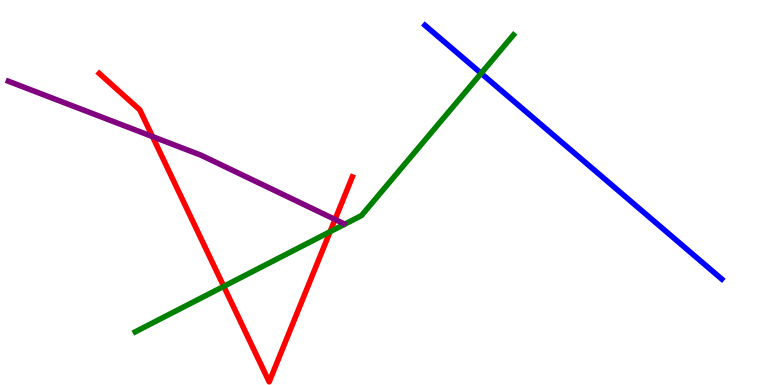[{'lines': ['blue', 'red'], 'intersections': []}, {'lines': ['green', 'red'], 'intersections': [{'x': 2.89, 'y': 2.56}, {'x': 4.26, 'y': 3.98}]}, {'lines': ['purple', 'red'], 'intersections': [{'x': 1.97, 'y': 6.45}, {'x': 4.32, 'y': 4.3}]}, {'lines': ['blue', 'green'], 'intersections': [{'x': 6.21, 'y': 8.1}]}, {'lines': ['blue', 'purple'], 'intersections': []}, {'lines': ['green', 'purple'], 'intersections': []}]